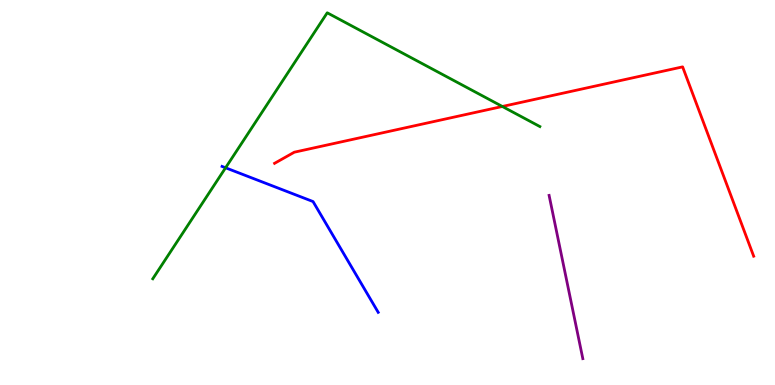[{'lines': ['blue', 'red'], 'intersections': []}, {'lines': ['green', 'red'], 'intersections': [{'x': 6.48, 'y': 7.23}]}, {'lines': ['purple', 'red'], 'intersections': []}, {'lines': ['blue', 'green'], 'intersections': [{'x': 2.91, 'y': 5.64}]}, {'lines': ['blue', 'purple'], 'intersections': []}, {'lines': ['green', 'purple'], 'intersections': []}]